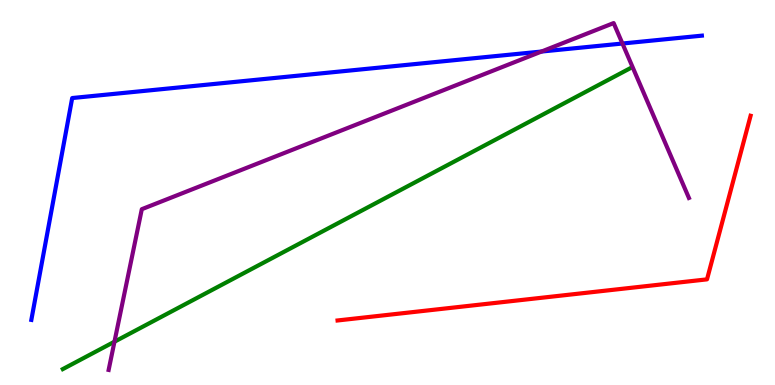[{'lines': ['blue', 'red'], 'intersections': []}, {'lines': ['green', 'red'], 'intersections': []}, {'lines': ['purple', 'red'], 'intersections': []}, {'lines': ['blue', 'green'], 'intersections': []}, {'lines': ['blue', 'purple'], 'intersections': [{'x': 6.99, 'y': 8.66}, {'x': 8.03, 'y': 8.87}]}, {'lines': ['green', 'purple'], 'intersections': [{'x': 1.48, 'y': 1.12}]}]